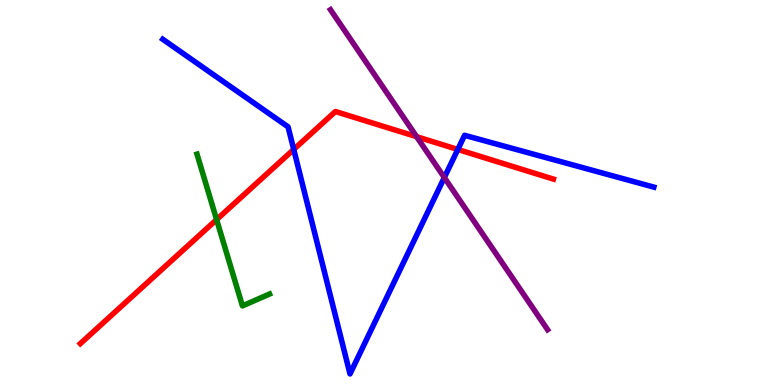[{'lines': ['blue', 'red'], 'intersections': [{'x': 3.79, 'y': 6.12}, {'x': 5.91, 'y': 6.12}]}, {'lines': ['green', 'red'], 'intersections': [{'x': 2.79, 'y': 4.3}]}, {'lines': ['purple', 'red'], 'intersections': [{'x': 5.38, 'y': 6.45}]}, {'lines': ['blue', 'green'], 'intersections': []}, {'lines': ['blue', 'purple'], 'intersections': [{'x': 5.73, 'y': 5.39}]}, {'lines': ['green', 'purple'], 'intersections': []}]